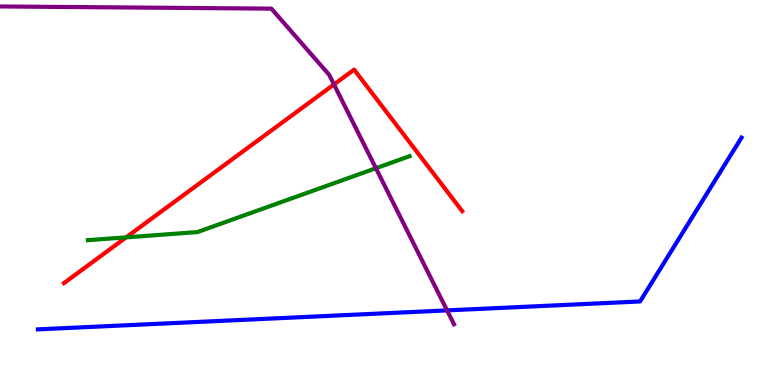[{'lines': ['blue', 'red'], 'intersections': []}, {'lines': ['green', 'red'], 'intersections': [{'x': 1.63, 'y': 3.84}]}, {'lines': ['purple', 'red'], 'intersections': [{'x': 4.31, 'y': 7.81}]}, {'lines': ['blue', 'green'], 'intersections': []}, {'lines': ['blue', 'purple'], 'intersections': [{'x': 5.77, 'y': 1.94}]}, {'lines': ['green', 'purple'], 'intersections': [{'x': 4.85, 'y': 5.63}]}]